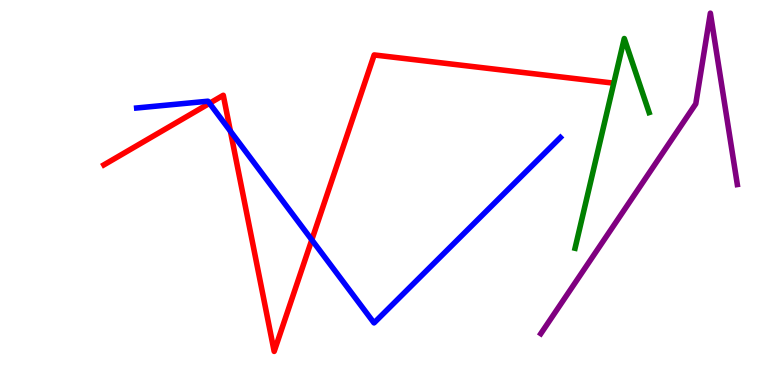[{'lines': ['blue', 'red'], 'intersections': [{'x': 2.7, 'y': 7.32}, {'x': 2.97, 'y': 6.59}, {'x': 4.02, 'y': 3.77}]}, {'lines': ['green', 'red'], 'intersections': []}, {'lines': ['purple', 'red'], 'intersections': []}, {'lines': ['blue', 'green'], 'intersections': []}, {'lines': ['blue', 'purple'], 'intersections': []}, {'lines': ['green', 'purple'], 'intersections': []}]